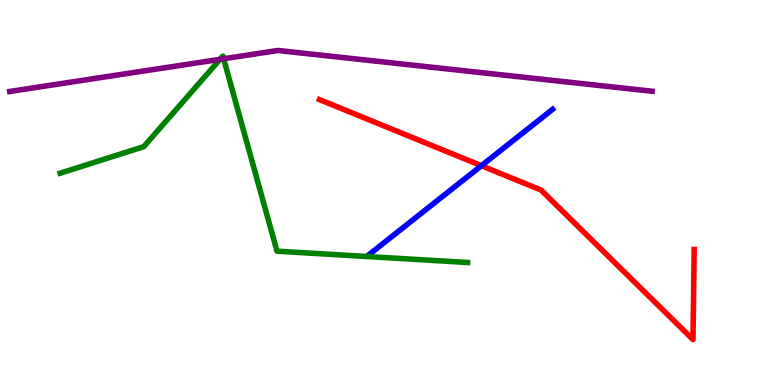[{'lines': ['blue', 'red'], 'intersections': [{'x': 6.21, 'y': 5.7}]}, {'lines': ['green', 'red'], 'intersections': []}, {'lines': ['purple', 'red'], 'intersections': []}, {'lines': ['blue', 'green'], 'intersections': []}, {'lines': ['blue', 'purple'], 'intersections': []}, {'lines': ['green', 'purple'], 'intersections': [{'x': 2.84, 'y': 8.46}, {'x': 2.89, 'y': 8.47}]}]